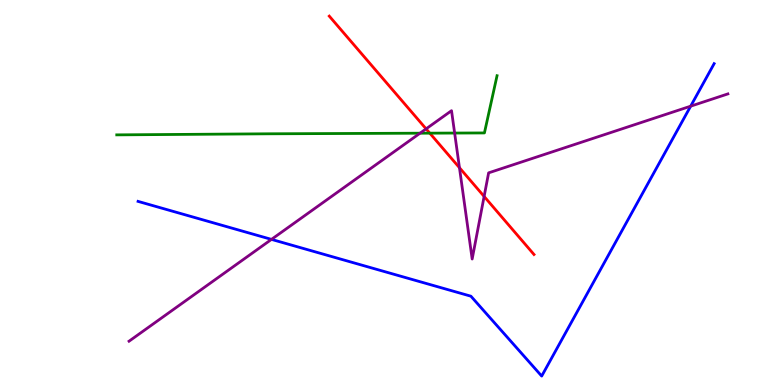[{'lines': ['blue', 'red'], 'intersections': []}, {'lines': ['green', 'red'], 'intersections': [{'x': 5.55, 'y': 6.54}]}, {'lines': ['purple', 'red'], 'intersections': [{'x': 5.5, 'y': 6.65}, {'x': 5.93, 'y': 5.64}, {'x': 6.25, 'y': 4.9}]}, {'lines': ['blue', 'green'], 'intersections': []}, {'lines': ['blue', 'purple'], 'intersections': [{'x': 3.5, 'y': 3.78}, {'x': 8.91, 'y': 7.24}]}, {'lines': ['green', 'purple'], 'intersections': [{'x': 5.42, 'y': 6.54}, {'x': 5.87, 'y': 6.54}]}]